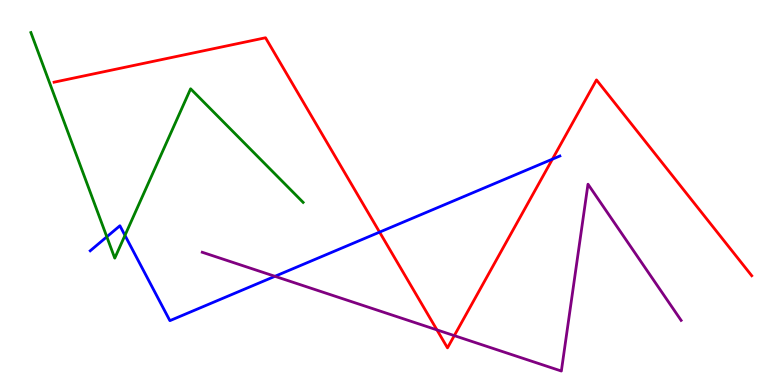[{'lines': ['blue', 'red'], 'intersections': [{'x': 4.9, 'y': 3.97}, {'x': 7.13, 'y': 5.87}]}, {'lines': ['green', 'red'], 'intersections': []}, {'lines': ['purple', 'red'], 'intersections': [{'x': 5.64, 'y': 1.43}, {'x': 5.86, 'y': 1.28}]}, {'lines': ['blue', 'green'], 'intersections': [{'x': 1.38, 'y': 3.85}, {'x': 1.61, 'y': 3.89}]}, {'lines': ['blue', 'purple'], 'intersections': [{'x': 3.55, 'y': 2.82}]}, {'lines': ['green', 'purple'], 'intersections': []}]